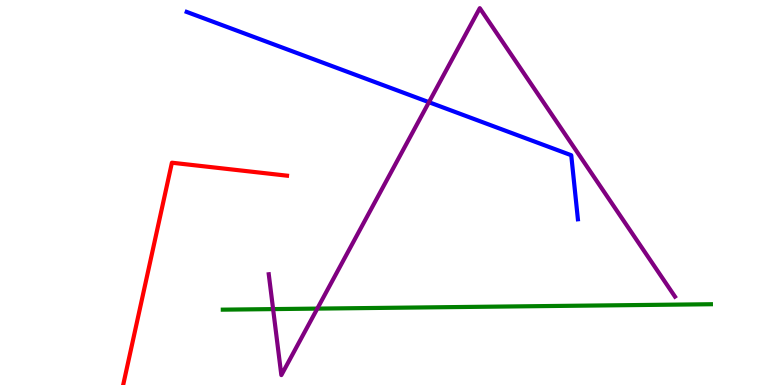[{'lines': ['blue', 'red'], 'intersections': []}, {'lines': ['green', 'red'], 'intersections': []}, {'lines': ['purple', 'red'], 'intersections': []}, {'lines': ['blue', 'green'], 'intersections': []}, {'lines': ['blue', 'purple'], 'intersections': [{'x': 5.53, 'y': 7.35}]}, {'lines': ['green', 'purple'], 'intersections': [{'x': 3.52, 'y': 1.97}, {'x': 4.09, 'y': 1.98}]}]